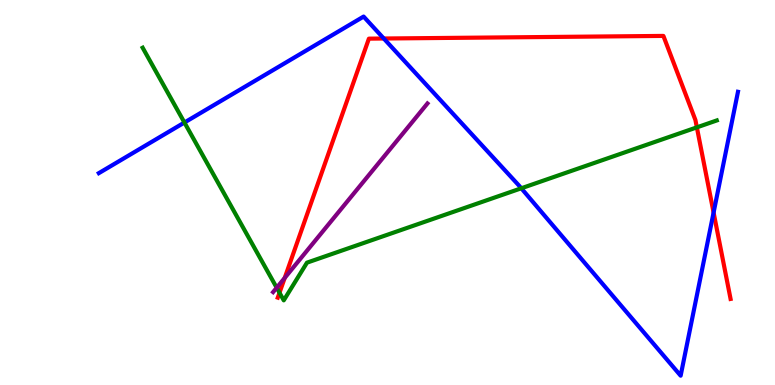[{'lines': ['blue', 'red'], 'intersections': [{'x': 4.95, 'y': 9.0}, {'x': 9.21, 'y': 4.48}]}, {'lines': ['green', 'red'], 'intersections': [{'x': 3.61, 'y': 2.4}, {'x': 8.99, 'y': 6.69}]}, {'lines': ['purple', 'red'], 'intersections': [{'x': 3.67, 'y': 2.78}]}, {'lines': ['blue', 'green'], 'intersections': [{'x': 2.38, 'y': 6.82}, {'x': 6.73, 'y': 5.11}]}, {'lines': ['blue', 'purple'], 'intersections': []}, {'lines': ['green', 'purple'], 'intersections': [{'x': 3.57, 'y': 2.53}]}]